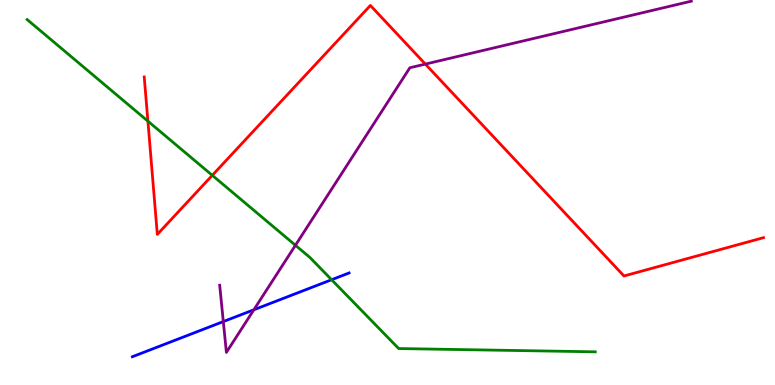[{'lines': ['blue', 'red'], 'intersections': []}, {'lines': ['green', 'red'], 'intersections': [{'x': 1.91, 'y': 6.85}, {'x': 2.74, 'y': 5.45}]}, {'lines': ['purple', 'red'], 'intersections': [{'x': 5.49, 'y': 8.34}]}, {'lines': ['blue', 'green'], 'intersections': [{'x': 4.28, 'y': 2.73}]}, {'lines': ['blue', 'purple'], 'intersections': [{'x': 2.88, 'y': 1.65}, {'x': 3.28, 'y': 1.95}]}, {'lines': ['green', 'purple'], 'intersections': [{'x': 3.81, 'y': 3.63}]}]